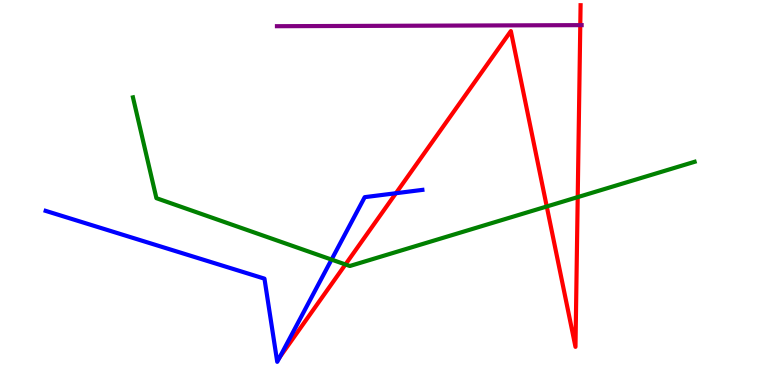[{'lines': ['blue', 'red'], 'intersections': [{'x': 3.61, 'y': 0.721}, {'x': 5.11, 'y': 4.98}]}, {'lines': ['green', 'red'], 'intersections': [{'x': 4.46, 'y': 3.13}, {'x': 7.05, 'y': 4.64}, {'x': 7.45, 'y': 4.88}]}, {'lines': ['purple', 'red'], 'intersections': [{'x': 7.49, 'y': 9.35}]}, {'lines': ['blue', 'green'], 'intersections': [{'x': 4.28, 'y': 3.26}]}, {'lines': ['blue', 'purple'], 'intersections': []}, {'lines': ['green', 'purple'], 'intersections': []}]